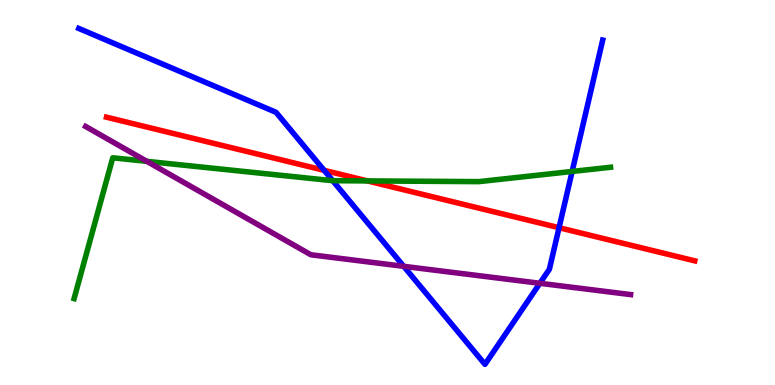[{'lines': ['blue', 'red'], 'intersections': [{'x': 4.18, 'y': 5.58}, {'x': 7.21, 'y': 4.09}]}, {'lines': ['green', 'red'], 'intersections': [{'x': 4.74, 'y': 5.3}]}, {'lines': ['purple', 'red'], 'intersections': []}, {'lines': ['blue', 'green'], 'intersections': [{'x': 4.29, 'y': 5.31}, {'x': 7.38, 'y': 5.55}]}, {'lines': ['blue', 'purple'], 'intersections': [{'x': 5.21, 'y': 3.08}, {'x': 6.97, 'y': 2.64}]}, {'lines': ['green', 'purple'], 'intersections': [{'x': 1.89, 'y': 5.81}]}]